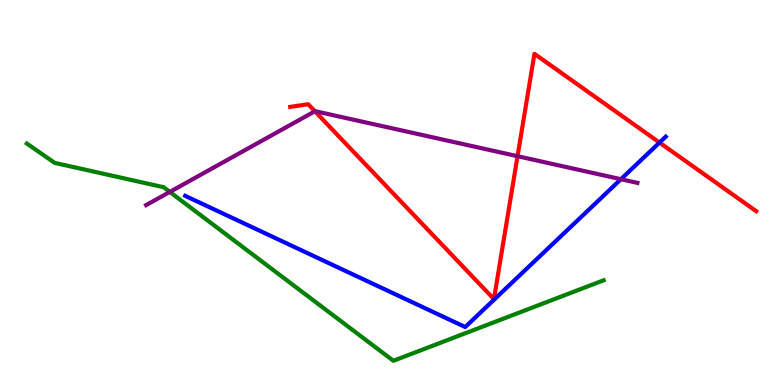[{'lines': ['blue', 'red'], 'intersections': [{'x': 8.51, 'y': 6.3}]}, {'lines': ['green', 'red'], 'intersections': []}, {'lines': ['purple', 'red'], 'intersections': [{'x': 4.06, 'y': 7.11}, {'x': 6.68, 'y': 5.94}]}, {'lines': ['blue', 'green'], 'intersections': []}, {'lines': ['blue', 'purple'], 'intersections': [{'x': 8.01, 'y': 5.35}]}, {'lines': ['green', 'purple'], 'intersections': [{'x': 2.19, 'y': 5.02}]}]